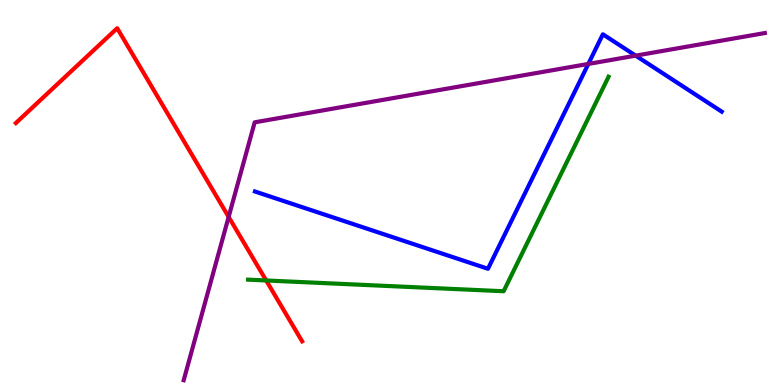[{'lines': ['blue', 'red'], 'intersections': []}, {'lines': ['green', 'red'], 'intersections': [{'x': 3.43, 'y': 2.71}]}, {'lines': ['purple', 'red'], 'intersections': [{'x': 2.95, 'y': 4.37}]}, {'lines': ['blue', 'green'], 'intersections': []}, {'lines': ['blue', 'purple'], 'intersections': [{'x': 7.59, 'y': 8.34}, {'x': 8.2, 'y': 8.55}]}, {'lines': ['green', 'purple'], 'intersections': []}]